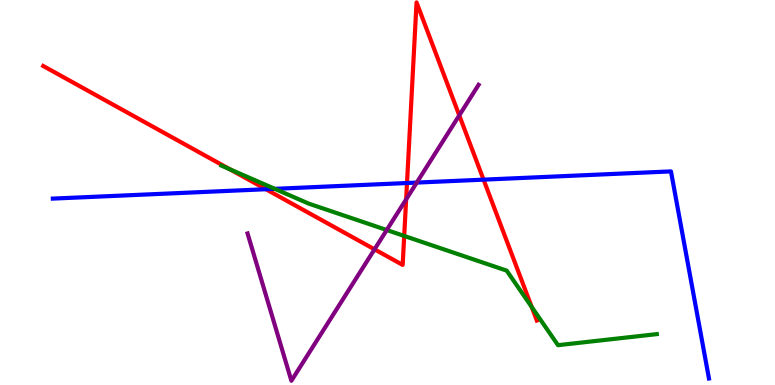[{'lines': ['blue', 'red'], 'intersections': [{'x': 3.43, 'y': 5.09}, {'x': 5.25, 'y': 5.25}, {'x': 6.24, 'y': 5.33}]}, {'lines': ['green', 'red'], 'intersections': [{'x': 2.97, 'y': 5.6}, {'x': 5.22, 'y': 3.87}, {'x': 6.86, 'y': 2.03}]}, {'lines': ['purple', 'red'], 'intersections': [{'x': 4.83, 'y': 3.52}, {'x': 5.24, 'y': 4.82}, {'x': 5.93, 'y': 7.0}]}, {'lines': ['blue', 'green'], 'intersections': [{'x': 3.55, 'y': 5.1}]}, {'lines': ['blue', 'purple'], 'intersections': [{'x': 5.38, 'y': 5.26}]}, {'lines': ['green', 'purple'], 'intersections': [{'x': 4.99, 'y': 4.03}]}]